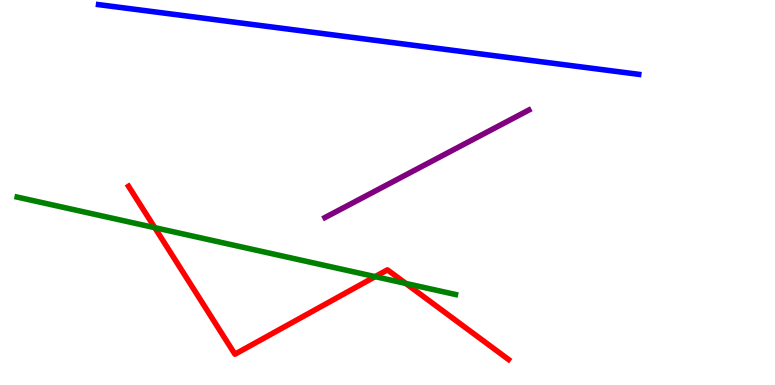[{'lines': ['blue', 'red'], 'intersections': []}, {'lines': ['green', 'red'], 'intersections': [{'x': 2.0, 'y': 4.09}, {'x': 4.84, 'y': 2.81}, {'x': 5.24, 'y': 2.64}]}, {'lines': ['purple', 'red'], 'intersections': []}, {'lines': ['blue', 'green'], 'intersections': []}, {'lines': ['blue', 'purple'], 'intersections': []}, {'lines': ['green', 'purple'], 'intersections': []}]